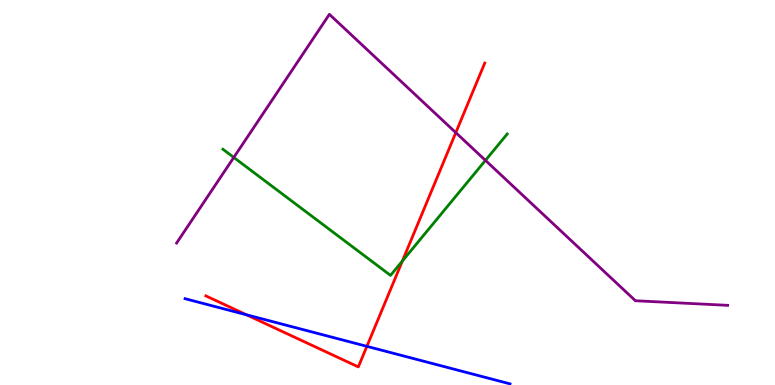[{'lines': ['blue', 'red'], 'intersections': [{'x': 3.18, 'y': 1.82}, {'x': 4.73, 'y': 1.0}]}, {'lines': ['green', 'red'], 'intersections': [{'x': 5.19, 'y': 3.22}]}, {'lines': ['purple', 'red'], 'intersections': [{'x': 5.88, 'y': 6.56}]}, {'lines': ['blue', 'green'], 'intersections': []}, {'lines': ['blue', 'purple'], 'intersections': []}, {'lines': ['green', 'purple'], 'intersections': [{'x': 3.02, 'y': 5.91}, {'x': 6.26, 'y': 5.83}]}]